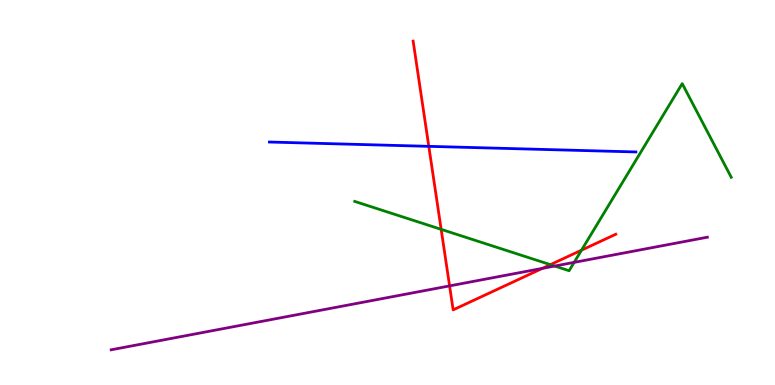[{'lines': ['blue', 'red'], 'intersections': [{'x': 5.53, 'y': 6.2}]}, {'lines': ['green', 'red'], 'intersections': [{'x': 5.69, 'y': 4.04}, {'x': 7.1, 'y': 3.13}, {'x': 7.5, 'y': 3.5}]}, {'lines': ['purple', 'red'], 'intersections': [{'x': 5.8, 'y': 2.57}, {'x': 7.0, 'y': 3.03}]}, {'lines': ['blue', 'green'], 'intersections': []}, {'lines': ['blue', 'purple'], 'intersections': []}, {'lines': ['green', 'purple'], 'intersections': [{'x': 7.16, 'y': 3.09}, {'x': 7.41, 'y': 3.19}]}]